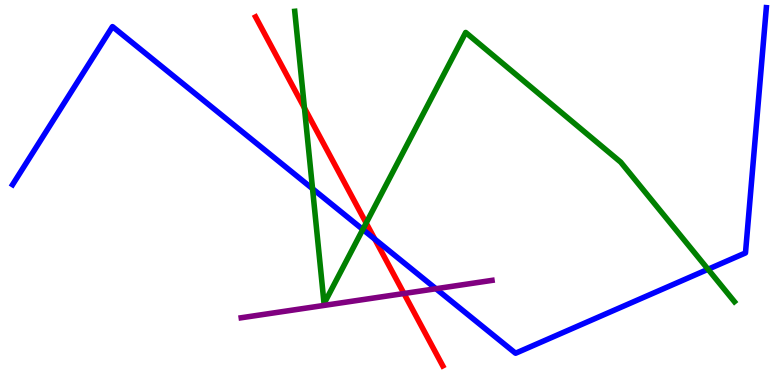[{'lines': ['blue', 'red'], 'intersections': [{'x': 4.84, 'y': 3.79}]}, {'lines': ['green', 'red'], 'intersections': [{'x': 3.93, 'y': 7.19}, {'x': 4.72, 'y': 4.21}]}, {'lines': ['purple', 'red'], 'intersections': [{'x': 5.21, 'y': 2.38}]}, {'lines': ['blue', 'green'], 'intersections': [{'x': 4.03, 'y': 5.1}, {'x': 4.68, 'y': 4.04}, {'x': 9.14, 'y': 3.01}]}, {'lines': ['blue', 'purple'], 'intersections': [{'x': 5.63, 'y': 2.5}]}, {'lines': ['green', 'purple'], 'intersections': []}]